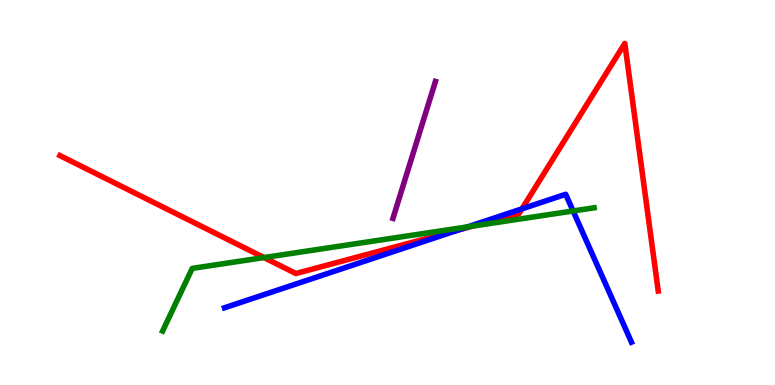[{'lines': ['blue', 'red'], 'intersections': [{'x': 5.92, 'y': 4.03}, {'x': 6.74, 'y': 4.58}]}, {'lines': ['green', 'red'], 'intersections': [{'x': 3.41, 'y': 3.31}, {'x': 6.1, 'y': 4.13}]}, {'lines': ['purple', 'red'], 'intersections': []}, {'lines': ['blue', 'green'], 'intersections': [{'x': 6.04, 'y': 4.11}, {'x': 7.39, 'y': 4.52}]}, {'lines': ['blue', 'purple'], 'intersections': []}, {'lines': ['green', 'purple'], 'intersections': []}]